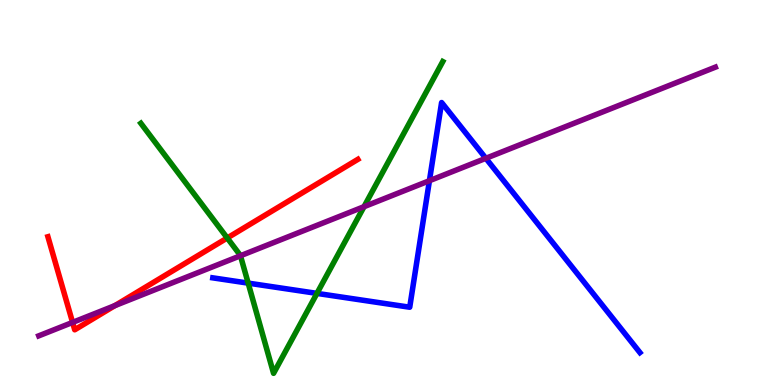[{'lines': ['blue', 'red'], 'intersections': []}, {'lines': ['green', 'red'], 'intersections': [{'x': 2.93, 'y': 3.82}]}, {'lines': ['purple', 'red'], 'intersections': [{'x': 0.937, 'y': 1.63}, {'x': 1.48, 'y': 2.06}]}, {'lines': ['blue', 'green'], 'intersections': [{'x': 3.2, 'y': 2.65}, {'x': 4.09, 'y': 2.38}]}, {'lines': ['blue', 'purple'], 'intersections': [{'x': 5.54, 'y': 5.31}, {'x': 6.27, 'y': 5.89}]}, {'lines': ['green', 'purple'], 'intersections': [{'x': 3.1, 'y': 3.36}, {'x': 4.7, 'y': 4.63}]}]